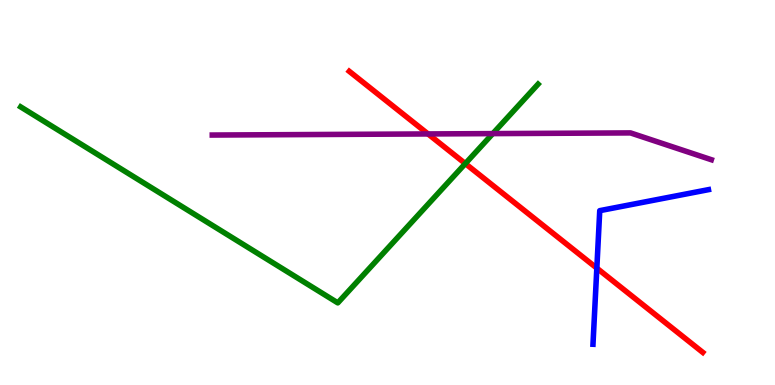[{'lines': ['blue', 'red'], 'intersections': [{'x': 7.7, 'y': 3.04}]}, {'lines': ['green', 'red'], 'intersections': [{'x': 6.0, 'y': 5.75}]}, {'lines': ['purple', 'red'], 'intersections': [{'x': 5.52, 'y': 6.52}]}, {'lines': ['blue', 'green'], 'intersections': []}, {'lines': ['blue', 'purple'], 'intersections': []}, {'lines': ['green', 'purple'], 'intersections': [{'x': 6.36, 'y': 6.53}]}]